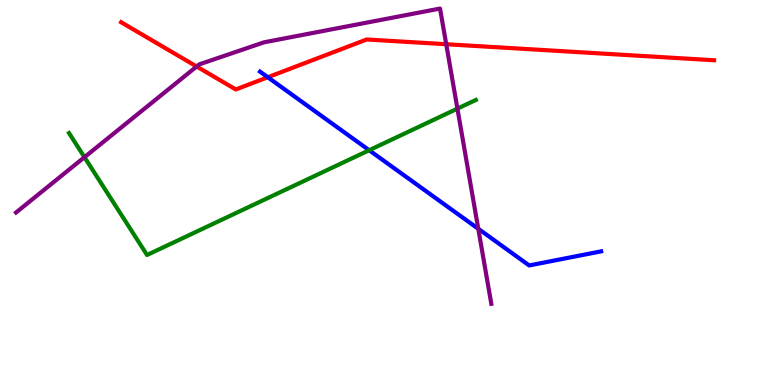[{'lines': ['blue', 'red'], 'intersections': [{'x': 3.46, 'y': 7.99}]}, {'lines': ['green', 'red'], 'intersections': []}, {'lines': ['purple', 'red'], 'intersections': [{'x': 2.54, 'y': 8.27}, {'x': 5.76, 'y': 8.85}]}, {'lines': ['blue', 'green'], 'intersections': [{'x': 4.76, 'y': 6.1}]}, {'lines': ['blue', 'purple'], 'intersections': [{'x': 6.17, 'y': 4.06}]}, {'lines': ['green', 'purple'], 'intersections': [{'x': 1.09, 'y': 5.92}, {'x': 5.9, 'y': 7.18}]}]